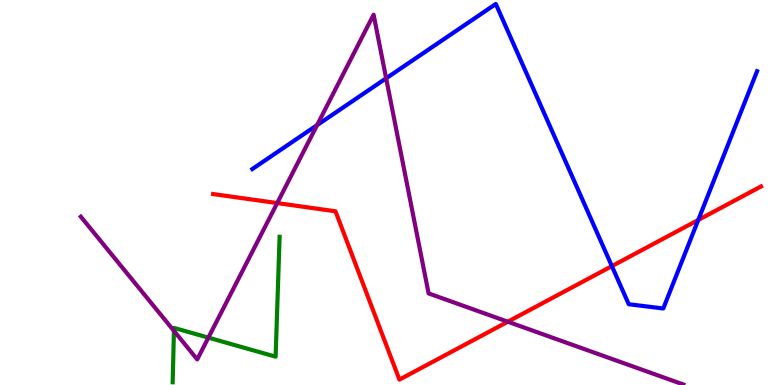[{'lines': ['blue', 'red'], 'intersections': [{'x': 7.9, 'y': 3.09}, {'x': 9.01, 'y': 4.29}]}, {'lines': ['green', 'red'], 'intersections': []}, {'lines': ['purple', 'red'], 'intersections': [{'x': 3.58, 'y': 4.73}, {'x': 6.55, 'y': 1.64}]}, {'lines': ['blue', 'green'], 'intersections': []}, {'lines': ['blue', 'purple'], 'intersections': [{'x': 4.09, 'y': 6.75}, {'x': 4.98, 'y': 7.97}]}, {'lines': ['green', 'purple'], 'intersections': [{'x': 2.24, 'y': 1.41}, {'x': 2.69, 'y': 1.23}]}]